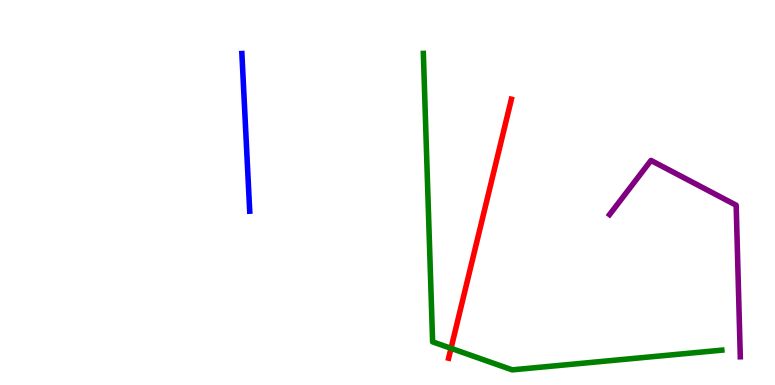[{'lines': ['blue', 'red'], 'intersections': []}, {'lines': ['green', 'red'], 'intersections': [{'x': 5.82, 'y': 0.953}]}, {'lines': ['purple', 'red'], 'intersections': []}, {'lines': ['blue', 'green'], 'intersections': []}, {'lines': ['blue', 'purple'], 'intersections': []}, {'lines': ['green', 'purple'], 'intersections': []}]